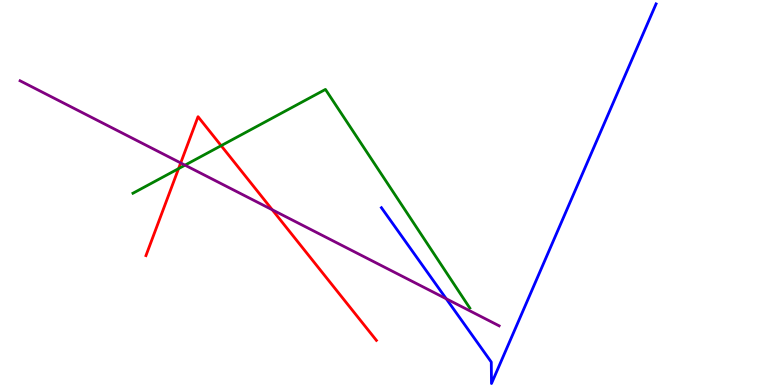[{'lines': ['blue', 'red'], 'intersections': []}, {'lines': ['green', 'red'], 'intersections': [{'x': 2.3, 'y': 5.62}, {'x': 2.85, 'y': 6.22}]}, {'lines': ['purple', 'red'], 'intersections': [{'x': 2.33, 'y': 5.77}, {'x': 3.51, 'y': 4.55}]}, {'lines': ['blue', 'green'], 'intersections': []}, {'lines': ['blue', 'purple'], 'intersections': [{'x': 5.76, 'y': 2.24}]}, {'lines': ['green', 'purple'], 'intersections': [{'x': 2.39, 'y': 5.71}]}]